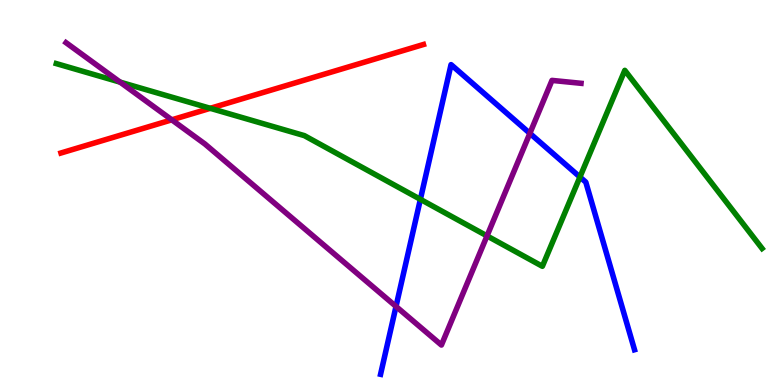[{'lines': ['blue', 'red'], 'intersections': []}, {'lines': ['green', 'red'], 'intersections': [{'x': 2.71, 'y': 7.19}]}, {'lines': ['purple', 'red'], 'intersections': [{'x': 2.22, 'y': 6.89}]}, {'lines': ['blue', 'green'], 'intersections': [{'x': 5.42, 'y': 4.82}, {'x': 7.48, 'y': 5.4}]}, {'lines': ['blue', 'purple'], 'intersections': [{'x': 5.11, 'y': 2.04}, {'x': 6.84, 'y': 6.54}]}, {'lines': ['green', 'purple'], 'intersections': [{'x': 1.55, 'y': 7.87}, {'x': 6.28, 'y': 3.87}]}]